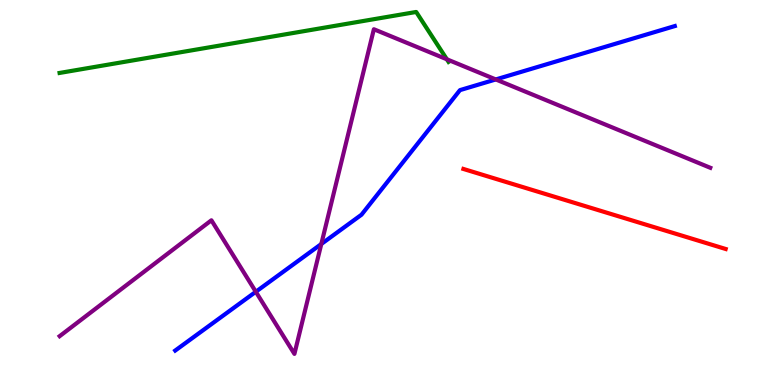[{'lines': ['blue', 'red'], 'intersections': []}, {'lines': ['green', 'red'], 'intersections': []}, {'lines': ['purple', 'red'], 'intersections': []}, {'lines': ['blue', 'green'], 'intersections': []}, {'lines': ['blue', 'purple'], 'intersections': [{'x': 3.3, 'y': 2.42}, {'x': 4.15, 'y': 3.66}, {'x': 6.4, 'y': 7.94}]}, {'lines': ['green', 'purple'], 'intersections': [{'x': 5.77, 'y': 8.46}]}]